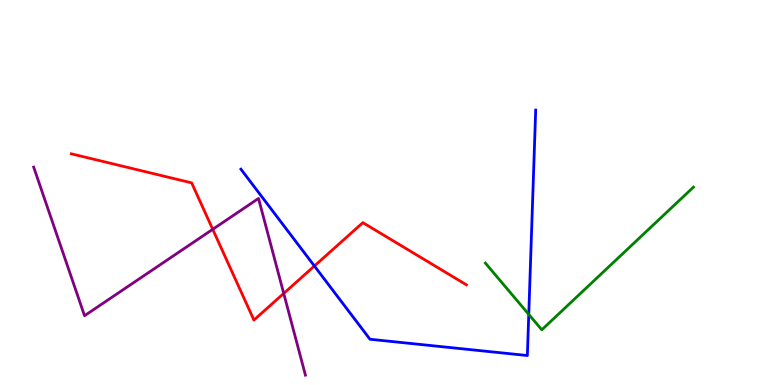[{'lines': ['blue', 'red'], 'intersections': [{'x': 4.06, 'y': 3.09}]}, {'lines': ['green', 'red'], 'intersections': []}, {'lines': ['purple', 'red'], 'intersections': [{'x': 2.74, 'y': 4.04}, {'x': 3.66, 'y': 2.38}]}, {'lines': ['blue', 'green'], 'intersections': [{'x': 6.82, 'y': 1.83}]}, {'lines': ['blue', 'purple'], 'intersections': []}, {'lines': ['green', 'purple'], 'intersections': []}]